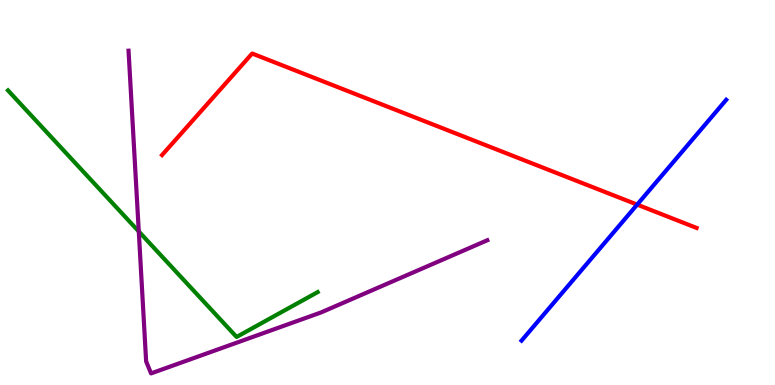[{'lines': ['blue', 'red'], 'intersections': [{'x': 8.22, 'y': 4.69}]}, {'lines': ['green', 'red'], 'intersections': []}, {'lines': ['purple', 'red'], 'intersections': []}, {'lines': ['blue', 'green'], 'intersections': []}, {'lines': ['blue', 'purple'], 'intersections': []}, {'lines': ['green', 'purple'], 'intersections': [{'x': 1.79, 'y': 3.99}]}]